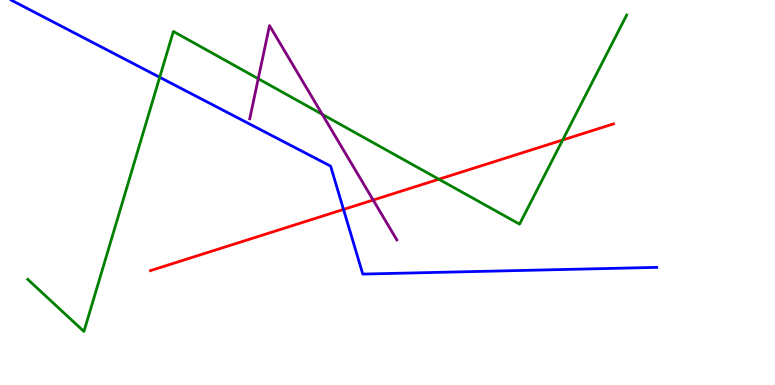[{'lines': ['blue', 'red'], 'intersections': [{'x': 4.43, 'y': 4.56}]}, {'lines': ['green', 'red'], 'intersections': [{'x': 5.66, 'y': 5.34}, {'x': 7.26, 'y': 6.36}]}, {'lines': ['purple', 'red'], 'intersections': [{'x': 4.82, 'y': 4.8}]}, {'lines': ['blue', 'green'], 'intersections': [{'x': 2.06, 'y': 7.99}]}, {'lines': ['blue', 'purple'], 'intersections': []}, {'lines': ['green', 'purple'], 'intersections': [{'x': 3.33, 'y': 7.96}, {'x': 4.16, 'y': 7.03}]}]